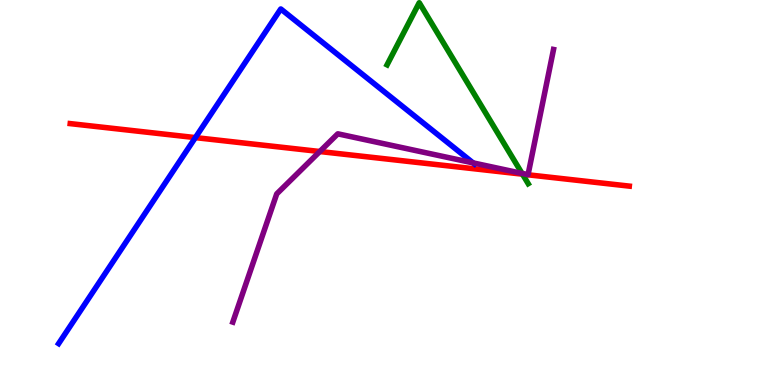[{'lines': ['blue', 'red'], 'intersections': [{'x': 2.52, 'y': 6.43}]}, {'lines': ['green', 'red'], 'intersections': [{'x': 6.74, 'y': 5.48}]}, {'lines': ['purple', 'red'], 'intersections': [{'x': 4.13, 'y': 6.06}]}, {'lines': ['blue', 'green'], 'intersections': []}, {'lines': ['blue', 'purple'], 'intersections': [{'x': 6.1, 'y': 5.77}]}, {'lines': ['green', 'purple'], 'intersections': [{'x': 6.74, 'y': 5.5}]}]